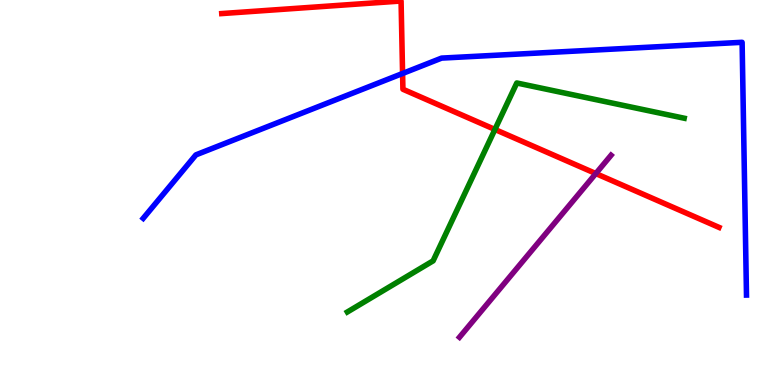[{'lines': ['blue', 'red'], 'intersections': [{'x': 5.19, 'y': 8.09}]}, {'lines': ['green', 'red'], 'intersections': [{'x': 6.39, 'y': 6.64}]}, {'lines': ['purple', 'red'], 'intersections': [{'x': 7.69, 'y': 5.49}]}, {'lines': ['blue', 'green'], 'intersections': []}, {'lines': ['blue', 'purple'], 'intersections': []}, {'lines': ['green', 'purple'], 'intersections': []}]